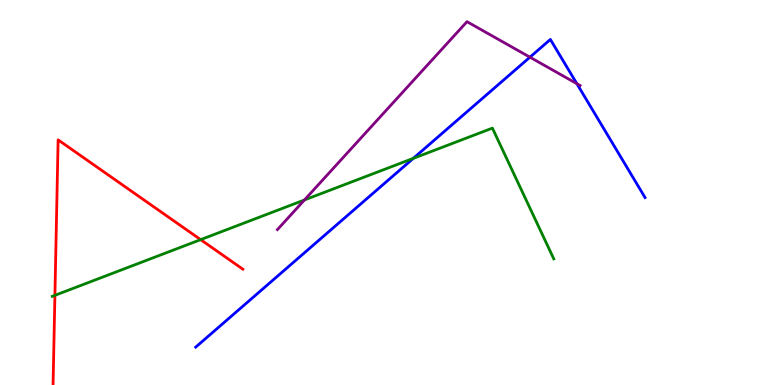[{'lines': ['blue', 'red'], 'intersections': []}, {'lines': ['green', 'red'], 'intersections': [{'x': 0.709, 'y': 2.33}, {'x': 2.59, 'y': 3.78}]}, {'lines': ['purple', 'red'], 'intersections': []}, {'lines': ['blue', 'green'], 'intersections': [{'x': 5.33, 'y': 5.89}]}, {'lines': ['blue', 'purple'], 'intersections': [{'x': 6.84, 'y': 8.51}, {'x': 7.44, 'y': 7.83}]}, {'lines': ['green', 'purple'], 'intersections': [{'x': 3.93, 'y': 4.81}]}]